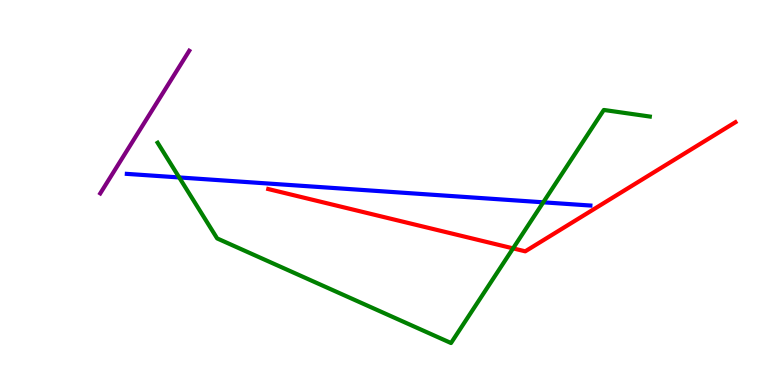[{'lines': ['blue', 'red'], 'intersections': []}, {'lines': ['green', 'red'], 'intersections': [{'x': 6.62, 'y': 3.55}]}, {'lines': ['purple', 'red'], 'intersections': []}, {'lines': ['blue', 'green'], 'intersections': [{'x': 2.31, 'y': 5.39}, {'x': 7.01, 'y': 4.75}]}, {'lines': ['blue', 'purple'], 'intersections': []}, {'lines': ['green', 'purple'], 'intersections': []}]